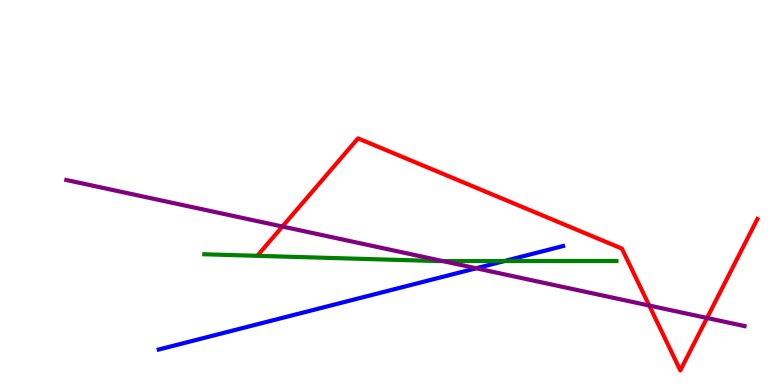[{'lines': ['blue', 'red'], 'intersections': []}, {'lines': ['green', 'red'], 'intersections': []}, {'lines': ['purple', 'red'], 'intersections': [{'x': 3.64, 'y': 4.12}, {'x': 8.38, 'y': 2.06}, {'x': 9.12, 'y': 1.74}]}, {'lines': ['blue', 'green'], 'intersections': [{'x': 6.51, 'y': 3.22}]}, {'lines': ['blue', 'purple'], 'intersections': [{'x': 6.14, 'y': 3.03}]}, {'lines': ['green', 'purple'], 'intersections': [{'x': 5.71, 'y': 3.22}]}]